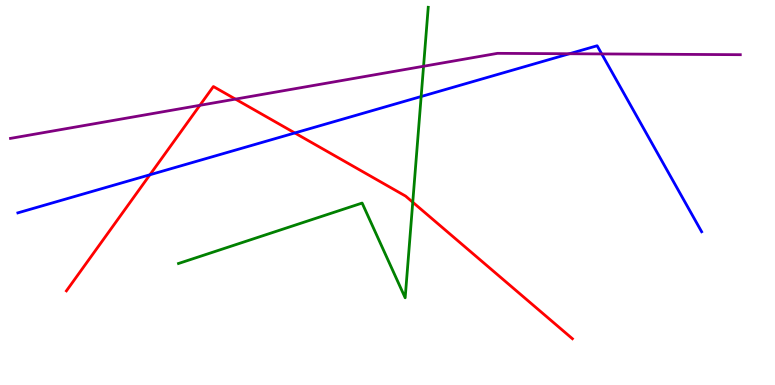[{'lines': ['blue', 'red'], 'intersections': [{'x': 1.93, 'y': 5.46}, {'x': 3.8, 'y': 6.55}]}, {'lines': ['green', 'red'], 'intersections': [{'x': 5.33, 'y': 4.75}]}, {'lines': ['purple', 'red'], 'intersections': [{'x': 2.58, 'y': 7.26}, {'x': 3.04, 'y': 7.43}]}, {'lines': ['blue', 'green'], 'intersections': [{'x': 5.43, 'y': 7.49}]}, {'lines': ['blue', 'purple'], 'intersections': [{'x': 7.35, 'y': 8.6}, {'x': 7.76, 'y': 8.6}]}, {'lines': ['green', 'purple'], 'intersections': [{'x': 5.47, 'y': 8.28}]}]